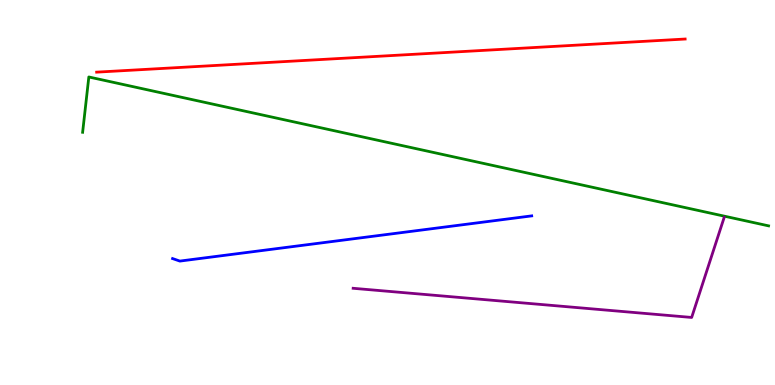[{'lines': ['blue', 'red'], 'intersections': []}, {'lines': ['green', 'red'], 'intersections': []}, {'lines': ['purple', 'red'], 'intersections': []}, {'lines': ['blue', 'green'], 'intersections': []}, {'lines': ['blue', 'purple'], 'intersections': []}, {'lines': ['green', 'purple'], 'intersections': []}]